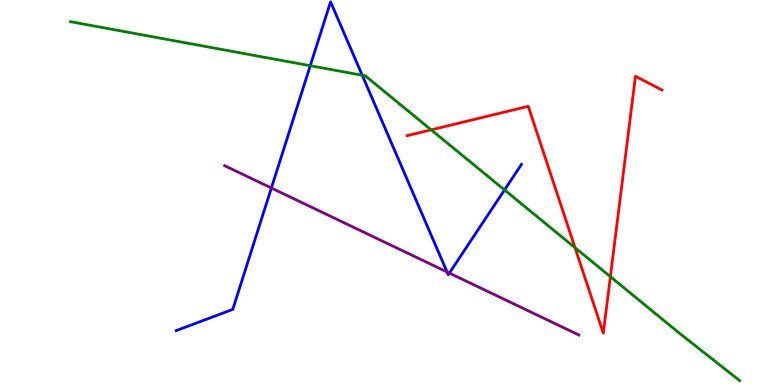[{'lines': ['blue', 'red'], 'intersections': []}, {'lines': ['green', 'red'], 'intersections': [{'x': 5.56, 'y': 6.63}, {'x': 7.42, 'y': 3.57}, {'x': 7.88, 'y': 2.81}]}, {'lines': ['purple', 'red'], 'intersections': []}, {'lines': ['blue', 'green'], 'intersections': [{'x': 4.0, 'y': 8.29}, {'x': 4.67, 'y': 8.05}, {'x': 6.51, 'y': 5.07}]}, {'lines': ['blue', 'purple'], 'intersections': [{'x': 3.5, 'y': 5.12}, {'x': 5.77, 'y': 2.94}, {'x': 5.8, 'y': 2.91}]}, {'lines': ['green', 'purple'], 'intersections': []}]